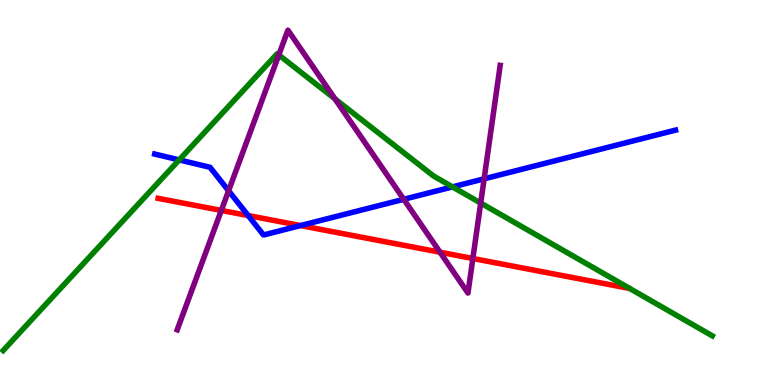[{'lines': ['blue', 'red'], 'intersections': [{'x': 3.2, 'y': 4.4}, {'x': 3.88, 'y': 4.14}]}, {'lines': ['green', 'red'], 'intersections': []}, {'lines': ['purple', 'red'], 'intersections': [{'x': 2.86, 'y': 4.53}, {'x': 5.68, 'y': 3.45}, {'x': 6.1, 'y': 3.29}]}, {'lines': ['blue', 'green'], 'intersections': [{'x': 2.31, 'y': 5.85}, {'x': 5.84, 'y': 5.15}]}, {'lines': ['blue', 'purple'], 'intersections': [{'x': 2.95, 'y': 5.04}, {'x': 5.21, 'y': 4.82}, {'x': 6.25, 'y': 5.35}]}, {'lines': ['green', 'purple'], 'intersections': [{'x': 3.6, 'y': 8.57}, {'x': 4.32, 'y': 7.43}, {'x': 6.2, 'y': 4.73}]}]